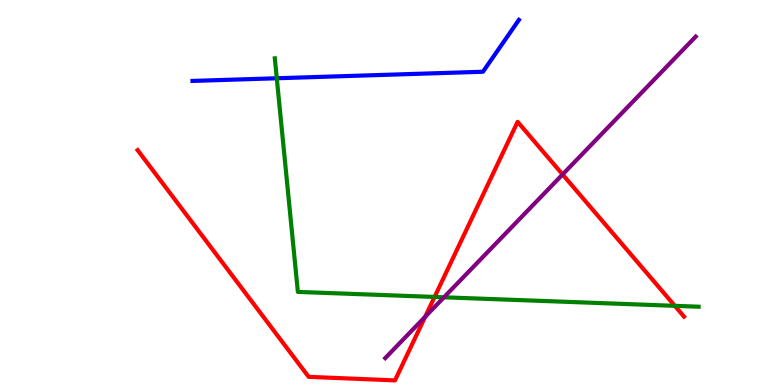[{'lines': ['blue', 'red'], 'intersections': []}, {'lines': ['green', 'red'], 'intersections': [{'x': 5.61, 'y': 2.29}, {'x': 8.71, 'y': 2.06}]}, {'lines': ['purple', 'red'], 'intersections': [{'x': 5.49, 'y': 1.77}, {'x': 7.26, 'y': 5.47}]}, {'lines': ['blue', 'green'], 'intersections': [{'x': 3.57, 'y': 7.97}]}, {'lines': ['blue', 'purple'], 'intersections': []}, {'lines': ['green', 'purple'], 'intersections': [{'x': 5.73, 'y': 2.28}]}]